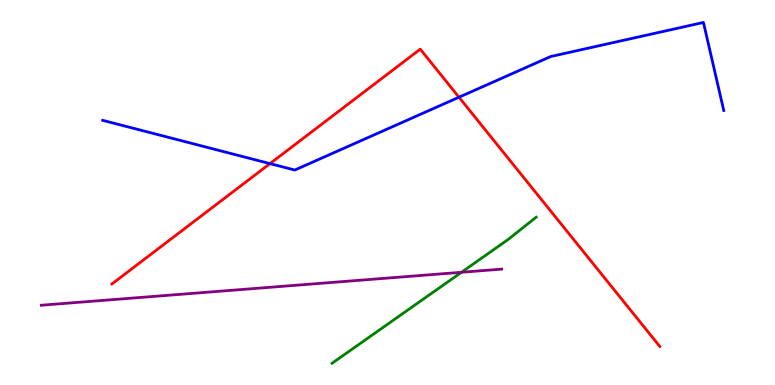[{'lines': ['blue', 'red'], 'intersections': [{'x': 3.48, 'y': 5.75}, {'x': 5.92, 'y': 7.47}]}, {'lines': ['green', 'red'], 'intersections': []}, {'lines': ['purple', 'red'], 'intersections': []}, {'lines': ['blue', 'green'], 'intersections': []}, {'lines': ['blue', 'purple'], 'intersections': []}, {'lines': ['green', 'purple'], 'intersections': [{'x': 5.95, 'y': 2.93}]}]